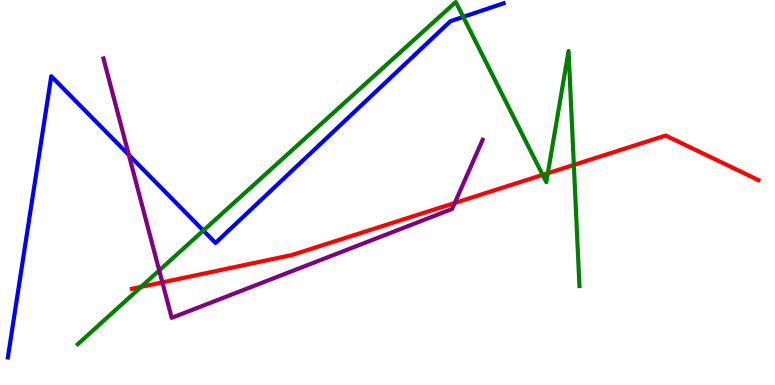[{'lines': ['blue', 'red'], 'intersections': []}, {'lines': ['green', 'red'], 'intersections': [{'x': 1.82, 'y': 2.55}, {'x': 7.0, 'y': 5.46}, {'x': 7.07, 'y': 5.5}, {'x': 7.4, 'y': 5.72}]}, {'lines': ['purple', 'red'], 'intersections': [{'x': 2.1, 'y': 2.67}, {'x': 5.87, 'y': 4.73}]}, {'lines': ['blue', 'green'], 'intersections': [{'x': 2.62, 'y': 4.01}, {'x': 5.98, 'y': 9.56}]}, {'lines': ['blue', 'purple'], 'intersections': [{'x': 1.66, 'y': 5.98}]}, {'lines': ['green', 'purple'], 'intersections': [{'x': 2.05, 'y': 2.97}]}]